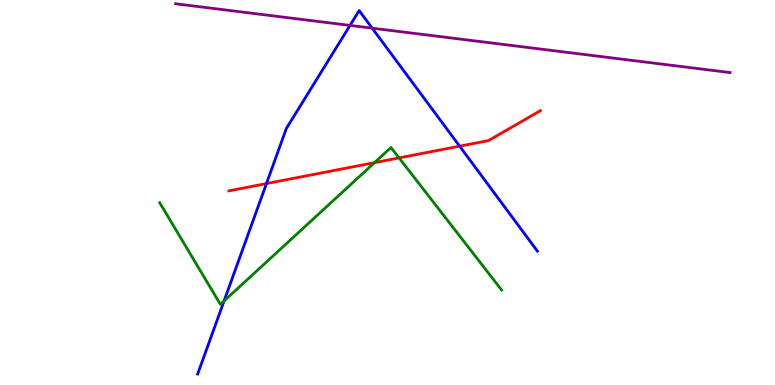[{'lines': ['blue', 'red'], 'intersections': [{'x': 3.44, 'y': 5.23}, {'x': 5.93, 'y': 6.2}]}, {'lines': ['green', 'red'], 'intersections': [{'x': 4.83, 'y': 5.78}, {'x': 5.15, 'y': 5.9}]}, {'lines': ['purple', 'red'], 'intersections': []}, {'lines': ['blue', 'green'], 'intersections': [{'x': 2.89, 'y': 2.18}]}, {'lines': ['blue', 'purple'], 'intersections': [{'x': 4.52, 'y': 9.34}, {'x': 4.8, 'y': 9.27}]}, {'lines': ['green', 'purple'], 'intersections': []}]